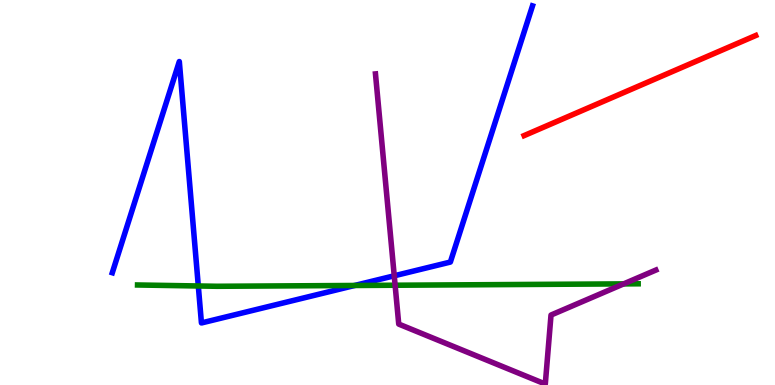[{'lines': ['blue', 'red'], 'intersections': []}, {'lines': ['green', 'red'], 'intersections': []}, {'lines': ['purple', 'red'], 'intersections': []}, {'lines': ['blue', 'green'], 'intersections': [{'x': 2.56, 'y': 2.57}, {'x': 4.58, 'y': 2.59}]}, {'lines': ['blue', 'purple'], 'intersections': [{'x': 5.09, 'y': 2.84}]}, {'lines': ['green', 'purple'], 'intersections': [{'x': 5.1, 'y': 2.59}, {'x': 8.05, 'y': 2.63}]}]